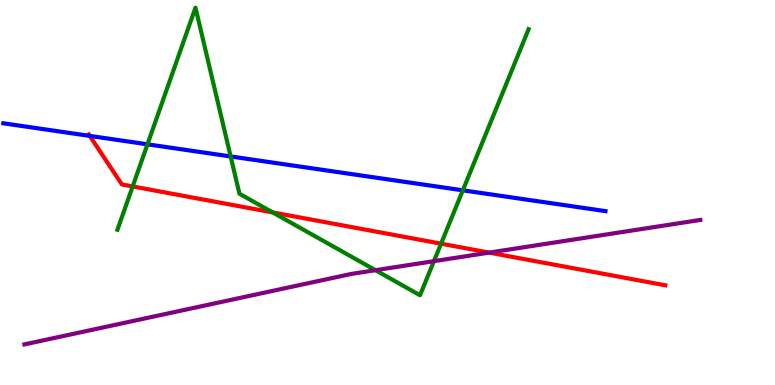[{'lines': ['blue', 'red'], 'intersections': [{'x': 1.16, 'y': 6.47}]}, {'lines': ['green', 'red'], 'intersections': [{'x': 1.71, 'y': 5.16}, {'x': 3.52, 'y': 4.48}, {'x': 5.69, 'y': 3.67}]}, {'lines': ['purple', 'red'], 'intersections': [{'x': 6.31, 'y': 3.44}]}, {'lines': ['blue', 'green'], 'intersections': [{'x': 1.9, 'y': 6.25}, {'x': 2.98, 'y': 5.94}, {'x': 5.97, 'y': 5.06}]}, {'lines': ['blue', 'purple'], 'intersections': []}, {'lines': ['green', 'purple'], 'intersections': [{'x': 4.84, 'y': 2.98}, {'x': 5.6, 'y': 3.22}]}]